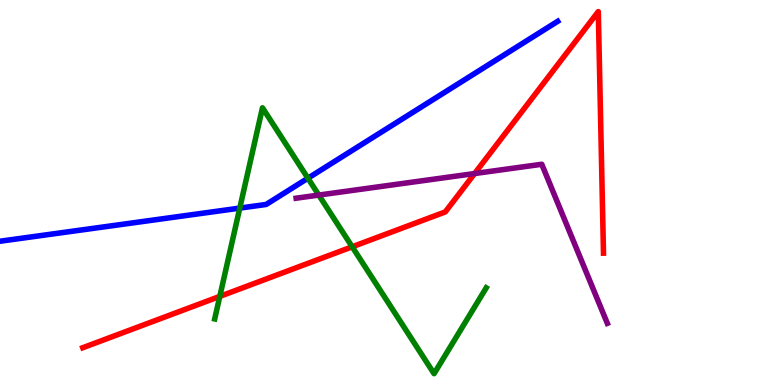[{'lines': ['blue', 'red'], 'intersections': []}, {'lines': ['green', 'red'], 'intersections': [{'x': 2.84, 'y': 2.3}, {'x': 4.54, 'y': 3.59}]}, {'lines': ['purple', 'red'], 'intersections': [{'x': 6.12, 'y': 5.49}]}, {'lines': ['blue', 'green'], 'intersections': [{'x': 3.09, 'y': 4.59}, {'x': 3.97, 'y': 5.37}]}, {'lines': ['blue', 'purple'], 'intersections': []}, {'lines': ['green', 'purple'], 'intersections': [{'x': 4.11, 'y': 4.93}]}]